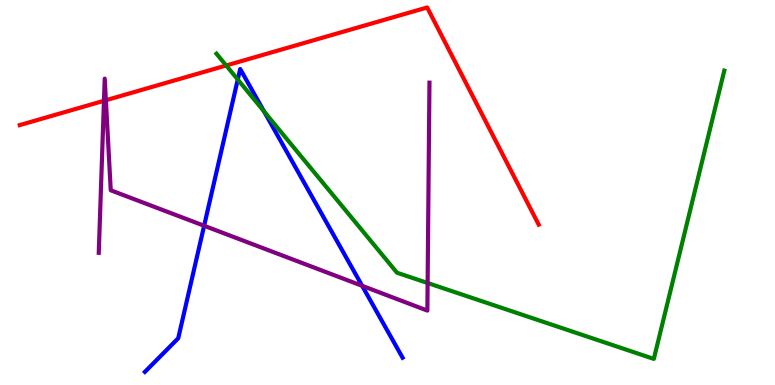[{'lines': ['blue', 'red'], 'intersections': []}, {'lines': ['green', 'red'], 'intersections': [{'x': 2.92, 'y': 8.3}]}, {'lines': ['purple', 'red'], 'intersections': [{'x': 1.34, 'y': 7.38}, {'x': 1.37, 'y': 7.4}]}, {'lines': ['blue', 'green'], 'intersections': [{'x': 3.07, 'y': 7.93}, {'x': 3.41, 'y': 7.11}]}, {'lines': ['blue', 'purple'], 'intersections': [{'x': 2.63, 'y': 4.14}, {'x': 4.67, 'y': 2.58}]}, {'lines': ['green', 'purple'], 'intersections': [{'x': 5.52, 'y': 2.65}]}]